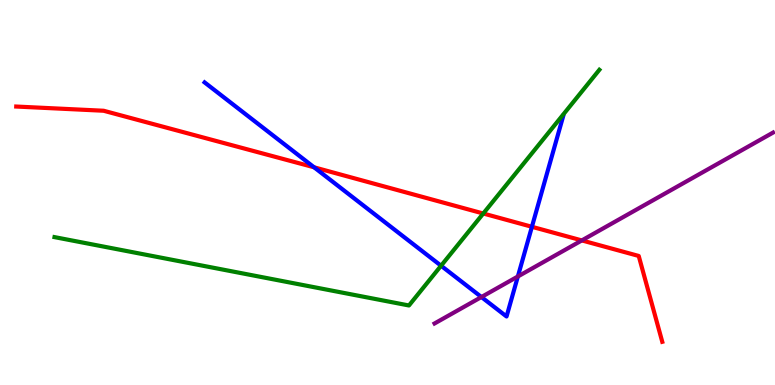[{'lines': ['blue', 'red'], 'intersections': [{'x': 4.05, 'y': 5.65}, {'x': 6.86, 'y': 4.11}]}, {'lines': ['green', 'red'], 'intersections': [{'x': 6.24, 'y': 4.45}]}, {'lines': ['purple', 'red'], 'intersections': [{'x': 7.51, 'y': 3.76}]}, {'lines': ['blue', 'green'], 'intersections': [{'x': 5.69, 'y': 3.1}]}, {'lines': ['blue', 'purple'], 'intersections': [{'x': 6.21, 'y': 2.29}, {'x': 6.68, 'y': 2.82}]}, {'lines': ['green', 'purple'], 'intersections': []}]